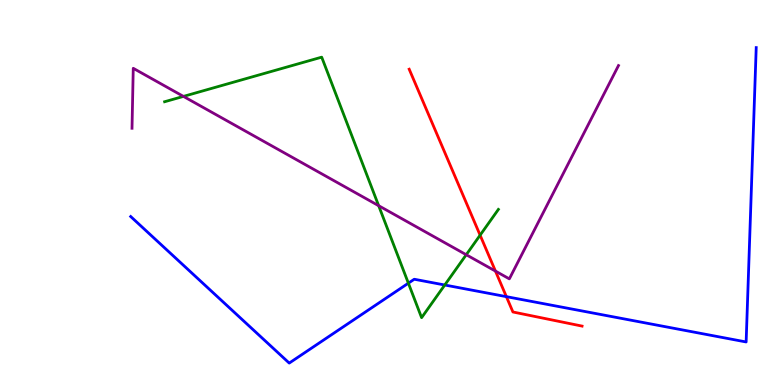[{'lines': ['blue', 'red'], 'intersections': [{'x': 6.53, 'y': 2.29}]}, {'lines': ['green', 'red'], 'intersections': [{'x': 6.19, 'y': 3.89}]}, {'lines': ['purple', 'red'], 'intersections': [{'x': 6.39, 'y': 2.96}]}, {'lines': ['blue', 'green'], 'intersections': [{'x': 5.27, 'y': 2.64}, {'x': 5.74, 'y': 2.6}]}, {'lines': ['blue', 'purple'], 'intersections': []}, {'lines': ['green', 'purple'], 'intersections': [{'x': 2.37, 'y': 7.5}, {'x': 4.89, 'y': 4.66}, {'x': 6.02, 'y': 3.38}]}]